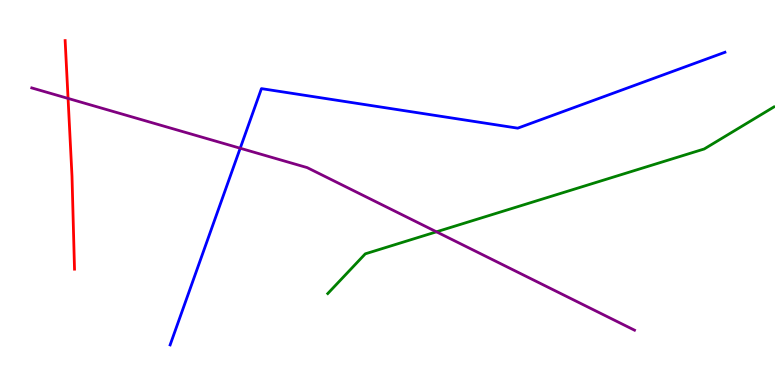[{'lines': ['blue', 'red'], 'intersections': []}, {'lines': ['green', 'red'], 'intersections': []}, {'lines': ['purple', 'red'], 'intersections': [{'x': 0.878, 'y': 7.44}]}, {'lines': ['blue', 'green'], 'intersections': []}, {'lines': ['blue', 'purple'], 'intersections': [{'x': 3.1, 'y': 6.15}]}, {'lines': ['green', 'purple'], 'intersections': [{'x': 5.63, 'y': 3.98}]}]